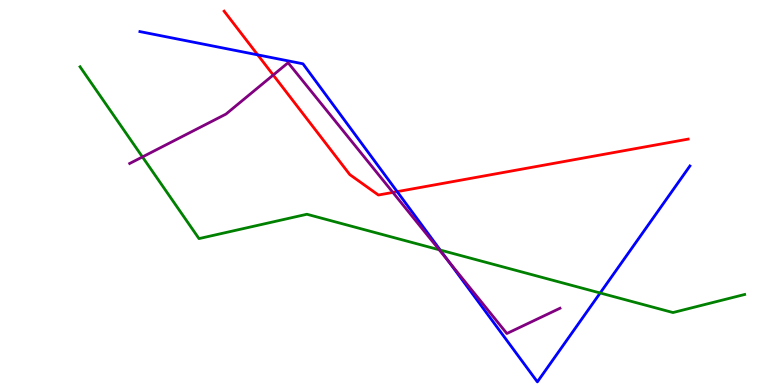[{'lines': ['blue', 'red'], 'intersections': [{'x': 3.33, 'y': 8.57}, {'x': 5.12, 'y': 5.02}]}, {'lines': ['green', 'red'], 'intersections': []}, {'lines': ['purple', 'red'], 'intersections': [{'x': 3.53, 'y': 8.05}, {'x': 5.07, 'y': 5.0}]}, {'lines': ['blue', 'green'], 'intersections': [{'x': 5.68, 'y': 3.51}, {'x': 7.74, 'y': 2.39}]}, {'lines': ['blue', 'purple'], 'intersections': [{'x': 5.79, 'y': 3.22}]}, {'lines': ['green', 'purple'], 'intersections': [{'x': 1.84, 'y': 5.92}, {'x': 5.67, 'y': 3.51}]}]